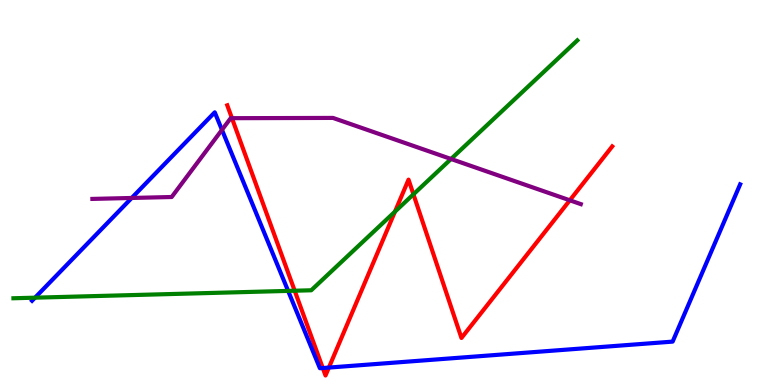[{'lines': ['blue', 'red'], 'intersections': [{'x': 4.17, 'y': 0.441}, {'x': 4.24, 'y': 0.453}]}, {'lines': ['green', 'red'], 'intersections': [{'x': 3.8, 'y': 2.45}, {'x': 5.1, 'y': 4.5}, {'x': 5.33, 'y': 4.95}]}, {'lines': ['purple', 'red'], 'intersections': [{'x': 2.99, 'y': 6.93}, {'x': 7.35, 'y': 4.8}]}, {'lines': ['blue', 'green'], 'intersections': [{'x': 0.452, 'y': 2.27}, {'x': 3.72, 'y': 2.44}]}, {'lines': ['blue', 'purple'], 'intersections': [{'x': 1.7, 'y': 4.86}, {'x': 2.86, 'y': 6.63}]}, {'lines': ['green', 'purple'], 'intersections': [{'x': 5.82, 'y': 5.87}]}]